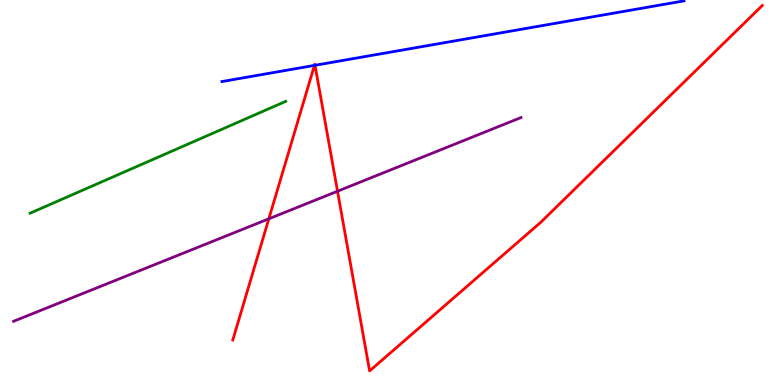[{'lines': ['blue', 'red'], 'intersections': [{'x': 4.06, 'y': 8.3}, {'x': 4.06, 'y': 8.3}]}, {'lines': ['green', 'red'], 'intersections': []}, {'lines': ['purple', 'red'], 'intersections': [{'x': 3.47, 'y': 4.32}, {'x': 4.36, 'y': 5.03}]}, {'lines': ['blue', 'green'], 'intersections': []}, {'lines': ['blue', 'purple'], 'intersections': []}, {'lines': ['green', 'purple'], 'intersections': []}]